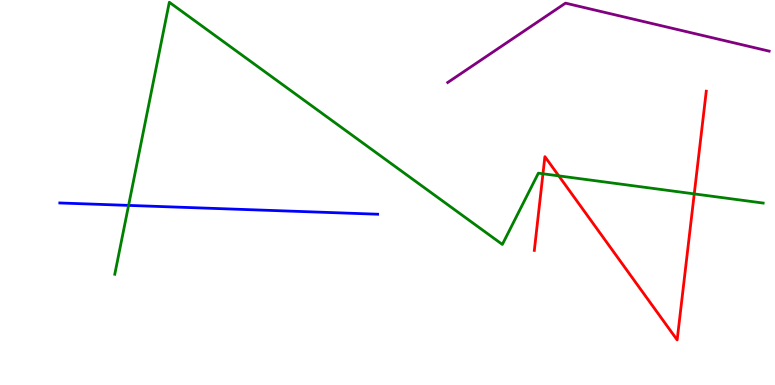[{'lines': ['blue', 'red'], 'intersections': []}, {'lines': ['green', 'red'], 'intersections': [{'x': 7.01, 'y': 5.49}, {'x': 7.21, 'y': 5.43}, {'x': 8.96, 'y': 4.96}]}, {'lines': ['purple', 'red'], 'intersections': []}, {'lines': ['blue', 'green'], 'intersections': [{'x': 1.66, 'y': 4.66}]}, {'lines': ['blue', 'purple'], 'intersections': []}, {'lines': ['green', 'purple'], 'intersections': []}]